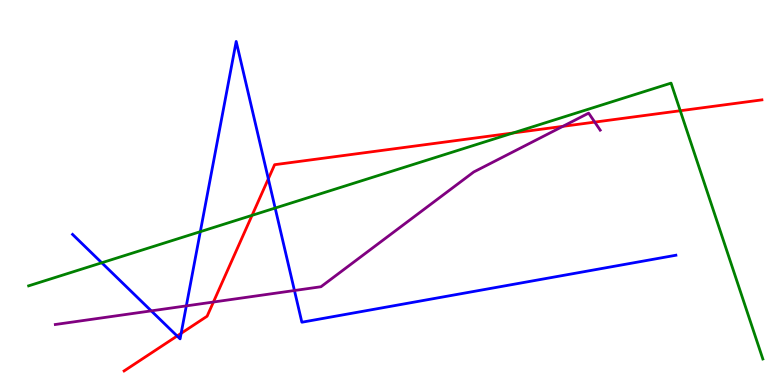[{'lines': ['blue', 'red'], 'intersections': [{'x': 2.29, 'y': 1.27}, {'x': 2.34, 'y': 1.34}, {'x': 3.46, 'y': 5.36}]}, {'lines': ['green', 'red'], 'intersections': [{'x': 3.25, 'y': 4.41}, {'x': 6.62, 'y': 6.55}, {'x': 8.78, 'y': 7.12}]}, {'lines': ['purple', 'red'], 'intersections': [{'x': 2.75, 'y': 2.16}, {'x': 7.26, 'y': 6.72}, {'x': 7.67, 'y': 6.83}]}, {'lines': ['blue', 'green'], 'intersections': [{'x': 1.31, 'y': 3.17}, {'x': 2.58, 'y': 3.98}, {'x': 3.55, 'y': 4.6}]}, {'lines': ['blue', 'purple'], 'intersections': [{'x': 1.95, 'y': 1.93}, {'x': 2.4, 'y': 2.06}, {'x': 3.8, 'y': 2.45}]}, {'lines': ['green', 'purple'], 'intersections': []}]